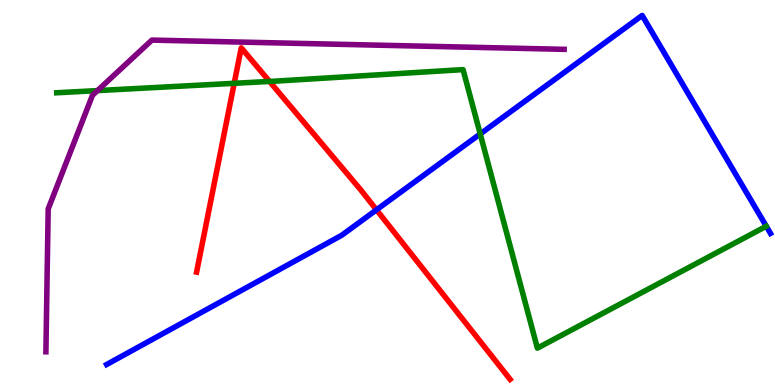[{'lines': ['blue', 'red'], 'intersections': [{'x': 4.86, 'y': 4.55}]}, {'lines': ['green', 'red'], 'intersections': [{'x': 3.02, 'y': 7.84}, {'x': 3.48, 'y': 7.88}]}, {'lines': ['purple', 'red'], 'intersections': []}, {'lines': ['blue', 'green'], 'intersections': [{'x': 6.2, 'y': 6.52}]}, {'lines': ['blue', 'purple'], 'intersections': []}, {'lines': ['green', 'purple'], 'intersections': [{'x': 1.26, 'y': 7.65}]}]